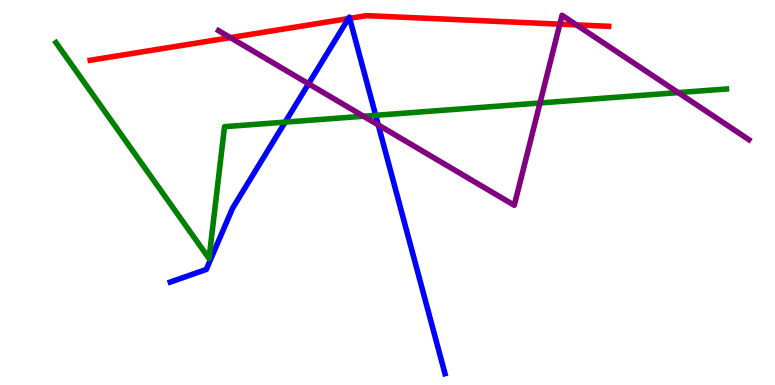[{'lines': ['blue', 'red'], 'intersections': [{'x': 4.5, 'y': 9.52}, {'x': 4.51, 'y': 9.52}]}, {'lines': ['green', 'red'], 'intersections': []}, {'lines': ['purple', 'red'], 'intersections': [{'x': 2.97, 'y': 9.02}, {'x': 7.22, 'y': 9.37}, {'x': 7.44, 'y': 9.35}]}, {'lines': ['blue', 'green'], 'intersections': [{'x': 3.68, 'y': 6.83}, {'x': 4.85, 'y': 7.0}]}, {'lines': ['blue', 'purple'], 'intersections': [{'x': 3.98, 'y': 7.82}, {'x': 4.88, 'y': 6.75}]}, {'lines': ['green', 'purple'], 'intersections': [{'x': 4.69, 'y': 6.98}, {'x': 6.97, 'y': 7.33}, {'x': 8.75, 'y': 7.59}]}]